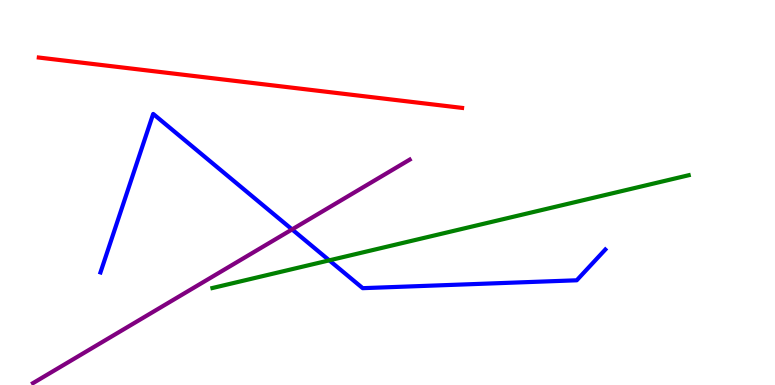[{'lines': ['blue', 'red'], 'intersections': []}, {'lines': ['green', 'red'], 'intersections': []}, {'lines': ['purple', 'red'], 'intersections': []}, {'lines': ['blue', 'green'], 'intersections': [{'x': 4.25, 'y': 3.24}]}, {'lines': ['blue', 'purple'], 'intersections': [{'x': 3.77, 'y': 4.04}]}, {'lines': ['green', 'purple'], 'intersections': []}]